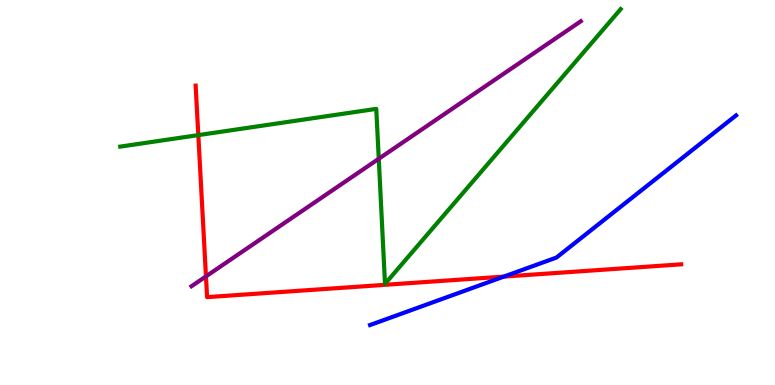[{'lines': ['blue', 'red'], 'intersections': [{'x': 6.5, 'y': 2.82}]}, {'lines': ['green', 'red'], 'intersections': [{'x': 2.56, 'y': 6.49}]}, {'lines': ['purple', 'red'], 'intersections': [{'x': 2.66, 'y': 2.82}]}, {'lines': ['blue', 'green'], 'intersections': []}, {'lines': ['blue', 'purple'], 'intersections': []}, {'lines': ['green', 'purple'], 'intersections': [{'x': 4.89, 'y': 5.88}]}]